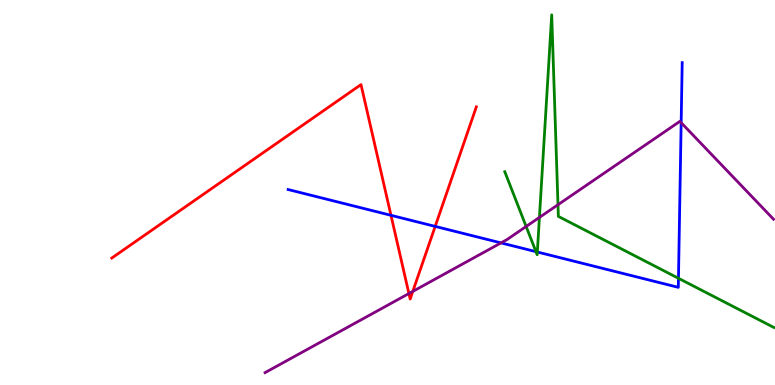[{'lines': ['blue', 'red'], 'intersections': [{'x': 5.04, 'y': 4.41}, {'x': 5.62, 'y': 4.12}]}, {'lines': ['green', 'red'], 'intersections': []}, {'lines': ['purple', 'red'], 'intersections': [{'x': 5.28, 'y': 2.38}, {'x': 5.33, 'y': 2.43}]}, {'lines': ['blue', 'green'], 'intersections': [{'x': 6.92, 'y': 3.46}, {'x': 6.93, 'y': 3.45}, {'x': 8.75, 'y': 2.77}]}, {'lines': ['blue', 'purple'], 'intersections': [{'x': 6.46, 'y': 3.69}, {'x': 8.79, 'y': 6.81}]}, {'lines': ['green', 'purple'], 'intersections': [{'x': 6.79, 'y': 4.12}, {'x': 6.96, 'y': 4.35}, {'x': 7.2, 'y': 4.68}]}]